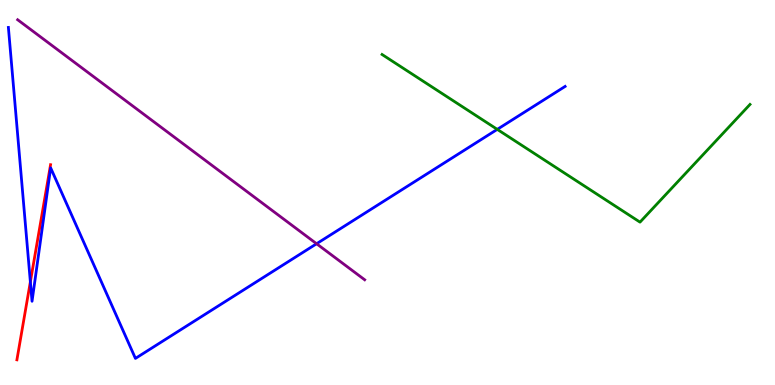[{'lines': ['blue', 'red'], 'intersections': [{'x': 0.392, 'y': 2.68}]}, {'lines': ['green', 'red'], 'intersections': []}, {'lines': ['purple', 'red'], 'intersections': []}, {'lines': ['blue', 'green'], 'intersections': [{'x': 6.42, 'y': 6.64}]}, {'lines': ['blue', 'purple'], 'intersections': [{'x': 4.08, 'y': 3.67}]}, {'lines': ['green', 'purple'], 'intersections': []}]